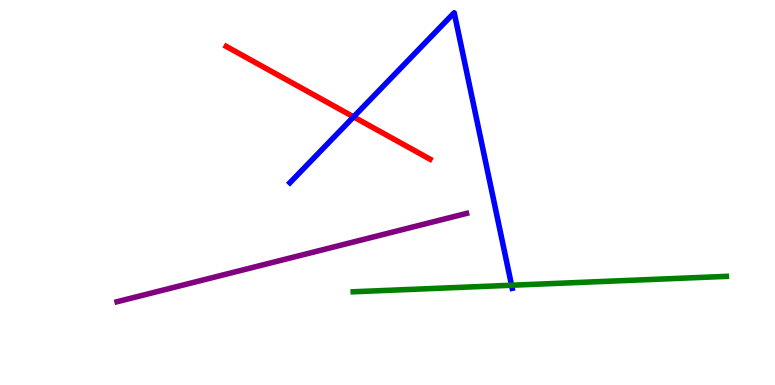[{'lines': ['blue', 'red'], 'intersections': [{'x': 4.56, 'y': 6.96}]}, {'lines': ['green', 'red'], 'intersections': []}, {'lines': ['purple', 'red'], 'intersections': []}, {'lines': ['blue', 'green'], 'intersections': [{'x': 6.6, 'y': 2.59}]}, {'lines': ['blue', 'purple'], 'intersections': []}, {'lines': ['green', 'purple'], 'intersections': []}]